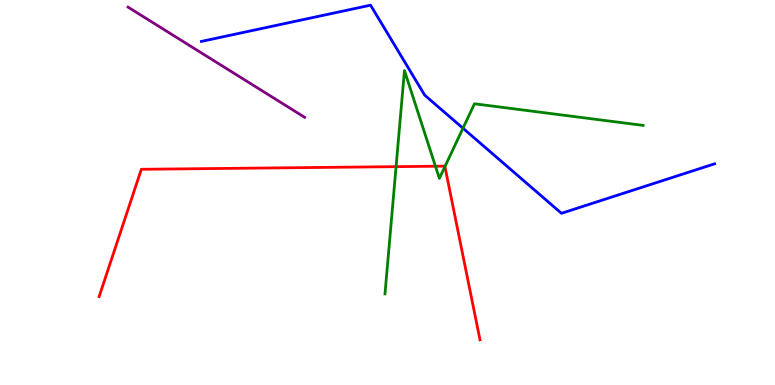[{'lines': ['blue', 'red'], 'intersections': []}, {'lines': ['green', 'red'], 'intersections': [{'x': 5.11, 'y': 5.67}, {'x': 5.62, 'y': 5.68}, {'x': 5.74, 'y': 5.67}]}, {'lines': ['purple', 'red'], 'intersections': []}, {'lines': ['blue', 'green'], 'intersections': [{'x': 5.97, 'y': 6.67}]}, {'lines': ['blue', 'purple'], 'intersections': []}, {'lines': ['green', 'purple'], 'intersections': []}]